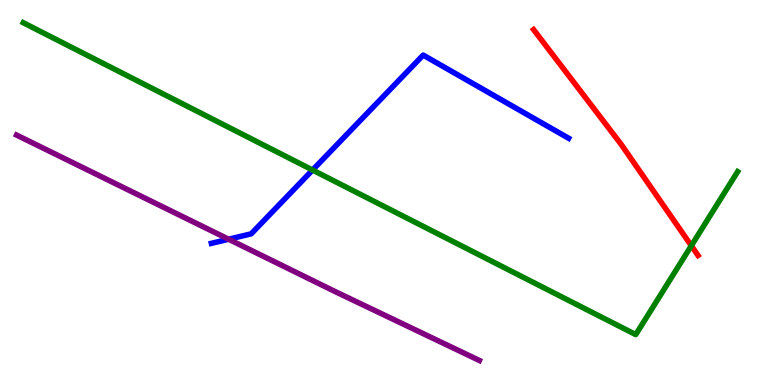[{'lines': ['blue', 'red'], 'intersections': []}, {'lines': ['green', 'red'], 'intersections': [{'x': 8.92, 'y': 3.62}]}, {'lines': ['purple', 'red'], 'intersections': []}, {'lines': ['blue', 'green'], 'intersections': [{'x': 4.03, 'y': 5.58}]}, {'lines': ['blue', 'purple'], 'intersections': [{'x': 2.95, 'y': 3.79}]}, {'lines': ['green', 'purple'], 'intersections': []}]